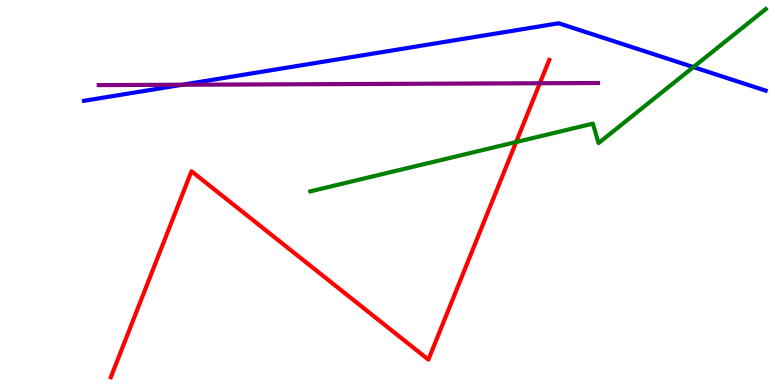[{'lines': ['blue', 'red'], 'intersections': []}, {'lines': ['green', 'red'], 'intersections': [{'x': 6.66, 'y': 6.31}]}, {'lines': ['purple', 'red'], 'intersections': [{'x': 6.97, 'y': 7.84}]}, {'lines': ['blue', 'green'], 'intersections': [{'x': 8.95, 'y': 8.26}]}, {'lines': ['blue', 'purple'], 'intersections': [{'x': 2.35, 'y': 7.8}]}, {'lines': ['green', 'purple'], 'intersections': []}]